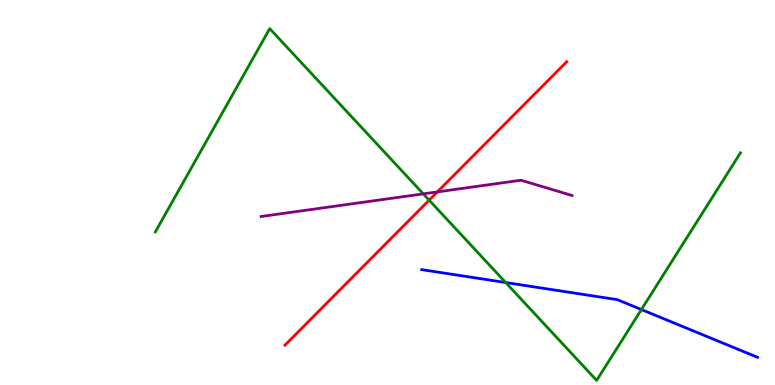[{'lines': ['blue', 'red'], 'intersections': []}, {'lines': ['green', 'red'], 'intersections': [{'x': 5.54, 'y': 4.8}]}, {'lines': ['purple', 'red'], 'intersections': [{'x': 5.64, 'y': 5.02}]}, {'lines': ['blue', 'green'], 'intersections': [{'x': 6.52, 'y': 2.66}, {'x': 8.28, 'y': 1.96}]}, {'lines': ['blue', 'purple'], 'intersections': []}, {'lines': ['green', 'purple'], 'intersections': [{'x': 5.46, 'y': 4.96}]}]